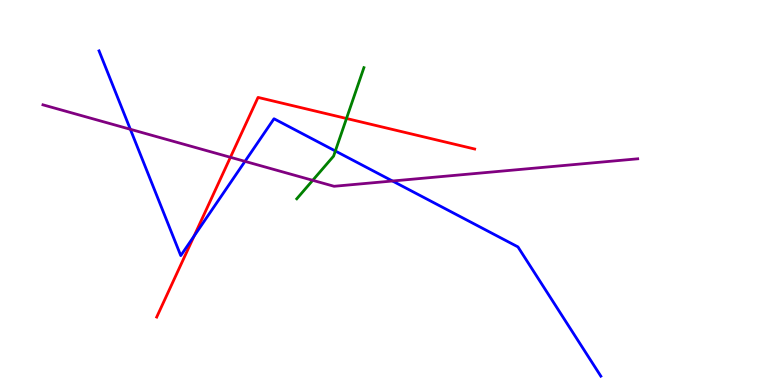[{'lines': ['blue', 'red'], 'intersections': [{'x': 2.5, 'y': 3.87}]}, {'lines': ['green', 'red'], 'intersections': [{'x': 4.47, 'y': 6.92}]}, {'lines': ['purple', 'red'], 'intersections': [{'x': 2.97, 'y': 5.91}]}, {'lines': ['blue', 'green'], 'intersections': [{'x': 4.33, 'y': 6.08}]}, {'lines': ['blue', 'purple'], 'intersections': [{'x': 1.68, 'y': 6.64}, {'x': 3.16, 'y': 5.81}, {'x': 5.06, 'y': 5.3}]}, {'lines': ['green', 'purple'], 'intersections': [{'x': 4.04, 'y': 5.32}]}]